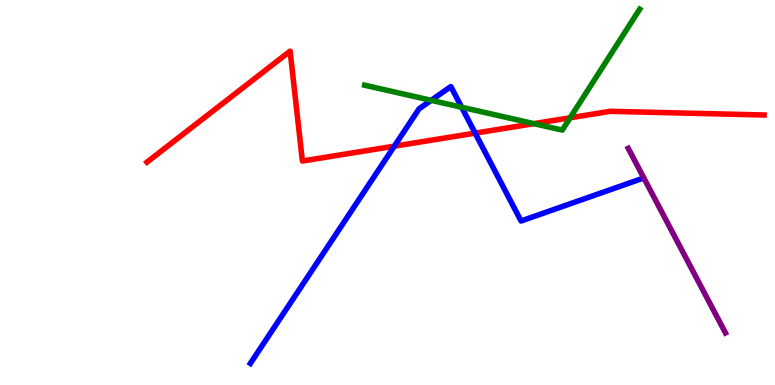[{'lines': ['blue', 'red'], 'intersections': [{'x': 5.09, 'y': 6.2}, {'x': 6.13, 'y': 6.54}]}, {'lines': ['green', 'red'], 'intersections': [{'x': 6.89, 'y': 6.79}, {'x': 7.36, 'y': 6.94}]}, {'lines': ['purple', 'red'], 'intersections': []}, {'lines': ['blue', 'green'], 'intersections': [{'x': 5.56, 'y': 7.39}, {'x': 5.96, 'y': 7.21}]}, {'lines': ['blue', 'purple'], 'intersections': []}, {'lines': ['green', 'purple'], 'intersections': []}]